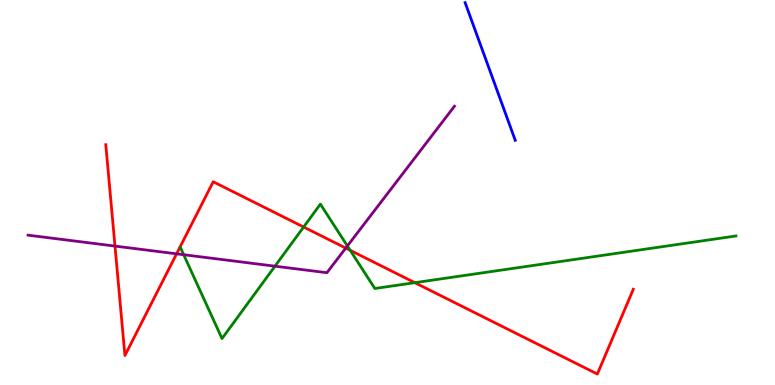[{'lines': ['blue', 'red'], 'intersections': []}, {'lines': ['green', 'red'], 'intersections': [{'x': 3.92, 'y': 4.1}, {'x': 4.52, 'y': 3.5}, {'x': 5.35, 'y': 2.66}]}, {'lines': ['purple', 'red'], 'intersections': [{'x': 1.48, 'y': 3.61}, {'x': 2.28, 'y': 3.41}, {'x': 4.46, 'y': 3.56}]}, {'lines': ['blue', 'green'], 'intersections': []}, {'lines': ['blue', 'purple'], 'intersections': []}, {'lines': ['green', 'purple'], 'intersections': [{'x': 2.37, 'y': 3.38}, {'x': 3.55, 'y': 3.09}, {'x': 4.48, 'y': 3.61}]}]